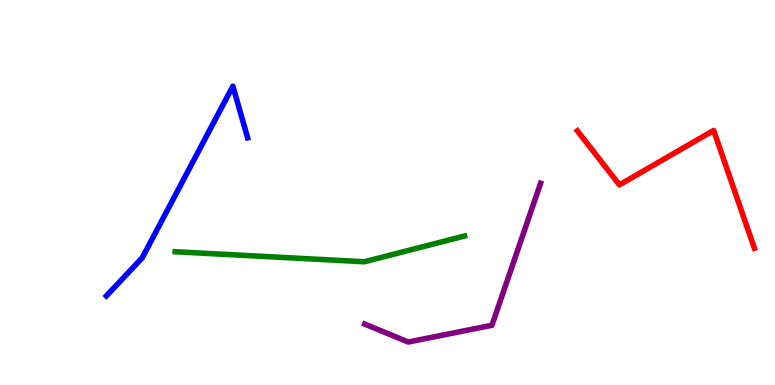[{'lines': ['blue', 'red'], 'intersections': []}, {'lines': ['green', 'red'], 'intersections': []}, {'lines': ['purple', 'red'], 'intersections': []}, {'lines': ['blue', 'green'], 'intersections': []}, {'lines': ['blue', 'purple'], 'intersections': []}, {'lines': ['green', 'purple'], 'intersections': []}]